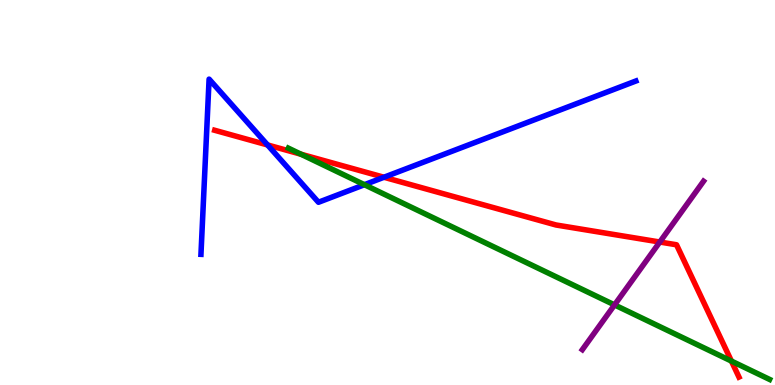[{'lines': ['blue', 'red'], 'intersections': [{'x': 3.45, 'y': 6.23}, {'x': 4.95, 'y': 5.4}]}, {'lines': ['green', 'red'], 'intersections': [{'x': 3.88, 'y': 5.99}, {'x': 9.44, 'y': 0.621}]}, {'lines': ['purple', 'red'], 'intersections': [{'x': 8.51, 'y': 3.71}]}, {'lines': ['blue', 'green'], 'intersections': [{'x': 4.7, 'y': 5.2}]}, {'lines': ['blue', 'purple'], 'intersections': []}, {'lines': ['green', 'purple'], 'intersections': [{'x': 7.93, 'y': 2.08}]}]